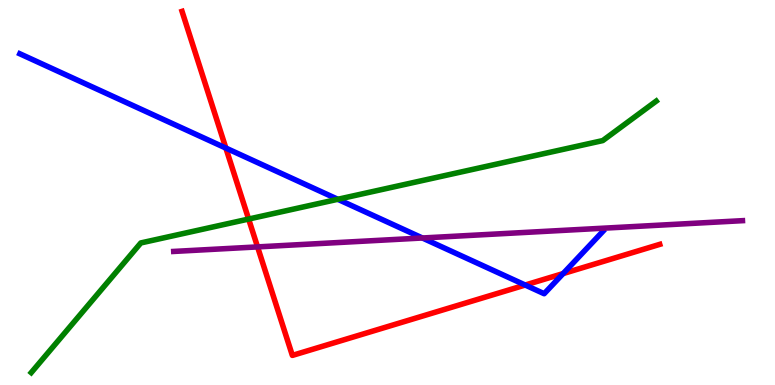[{'lines': ['blue', 'red'], 'intersections': [{'x': 2.91, 'y': 6.15}, {'x': 6.78, 'y': 2.6}, {'x': 7.27, 'y': 2.89}]}, {'lines': ['green', 'red'], 'intersections': [{'x': 3.21, 'y': 4.31}]}, {'lines': ['purple', 'red'], 'intersections': [{'x': 3.32, 'y': 3.59}]}, {'lines': ['blue', 'green'], 'intersections': [{'x': 4.36, 'y': 4.82}]}, {'lines': ['blue', 'purple'], 'intersections': [{'x': 5.45, 'y': 3.82}]}, {'lines': ['green', 'purple'], 'intersections': []}]